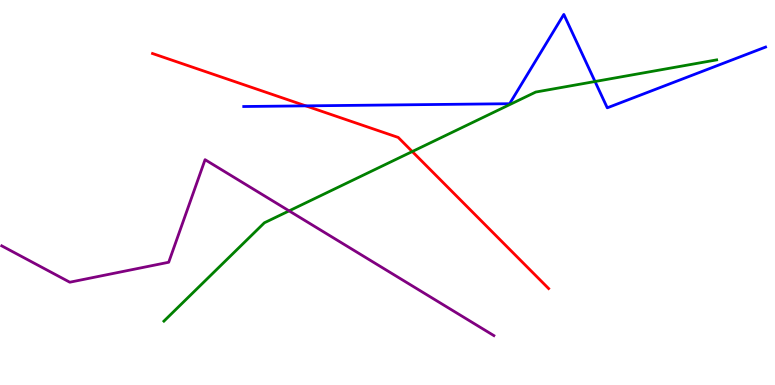[{'lines': ['blue', 'red'], 'intersections': [{'x': 3.95, 'y': 7.25}]}, {'lines': ['green', 'red'], 'intersections': [{'x': 5.32, 'y': 6.06}]}, {'lines': ['purple', 'red'], 'intersections': []}, {'lines': ['blue', 'green'], 'intersections': [{'x': 7.68, 'y': 7.88}]}, {'lines': ['blue', 'purple'], 'intersections': []}, {'lines': ['green', 'purple'], 'intersections': [{'x': 3.73, 'y': 4.52}]}]